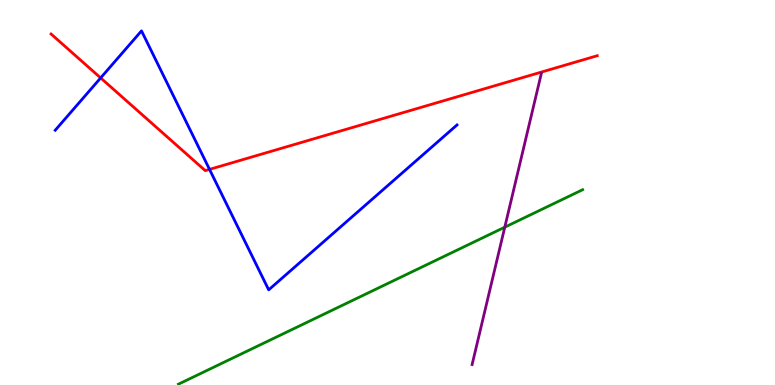[{'lines': ['blue', 'red'], 'intersections': [{'x': 1.3, 'y': 7.98}, {'x': 2.7, 'y': 5.6}]}, {'lines': ['green', 'red'], 'intersections': []}, {'lines': ['purple', 'red'], 'intersections': []}, {'lines': ['blue', 'green'], 'intersections': []}, {'lines': ['blue', 'purple'], 'intersections': []}, {'lines': ['green', 'purple'], 'intersections': [{'x': 6.51, 'y': 4.1}]}]